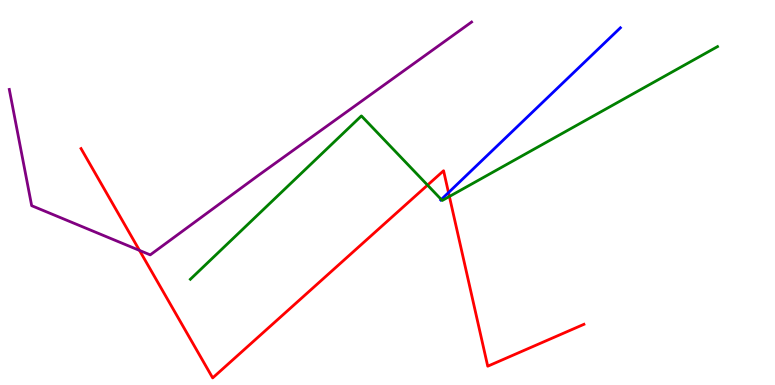[{'lines': ['blue', 'red'], 'intersections': [{'x': 5.79, 'y': 5.0}]}, {'lines': ['green', 'red'], 'intersections': [{'x': 5.52, 'y': 5.19}, {'x': 5.8, 'y': 4.9}]}, {'lines': ['purple', 'red'], 'intersections': [{'x': 1.8, 'y': 3.5}]}, {'lines': ['blue', 'green'], 'intersections': [{'x': 5.69, 'y': 4.82}]}, {'lines': ['blue', 'purple'], 'intersections': []}, {'lines': ['green', 'purple'], 'intersections': []}]